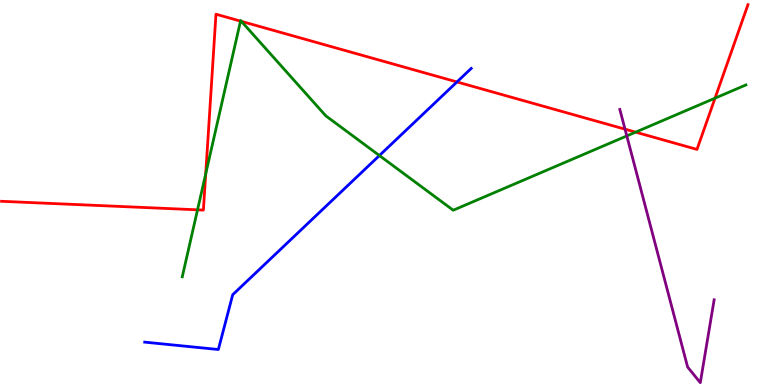[{'lines': ['blue', 'red'], 'intersections': [{'x': 5.9, 'y': 7.87}]}, {'lines': ['green', 'red'], 'intersections': [{'x': 2.55, 'y': 4.55}, {'x': 2.65, 'y': 5.48}, {'x': 3.1, 'y': 9.45}, {'x': 3.11, 'y': 9.45}, {'x': 8.2, 'y': 6.57}, {'x': 9.23, 'y': 7.45}]}, {'lines': ['purple', 'red'], 'intersections': [{'x': 8.06, 'y': 6.64}]}, {'lines': ['blue', 'green'], 'intersections': [{'x': 4.9, 'y': 5.96}]}, {'lines': ['blue', 'purple'], 'intersections': []}, {'lines': ['green', 'purple'], 'intersections': [{'x': 8.09, 'y': 6.47}]}]